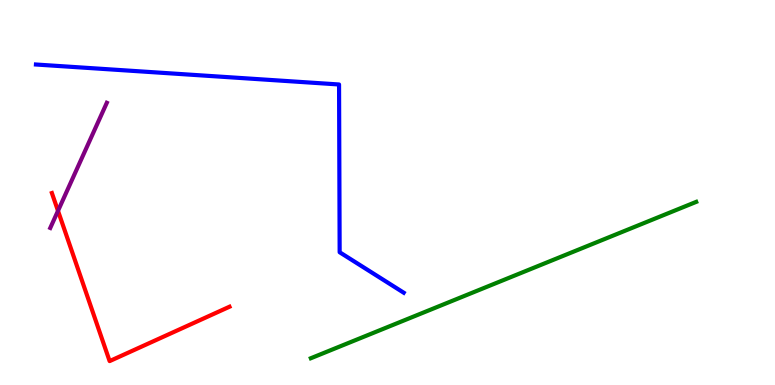[{'lines': ['blue', 'red'], 'intersections': []}, {'lines': ['green', 'red'], 'intersections': []}, {'lines': ['purple', 'red'], 'intersections': [{'x': 0.748, 'y': 4.52}]}, {'lines': ['blue', 'green'], 'intersections': []}, {'lines': ['blue', 'purple'], 'intersections': []}, {'lines': ['green', 'purple'], 'intersections': []}]